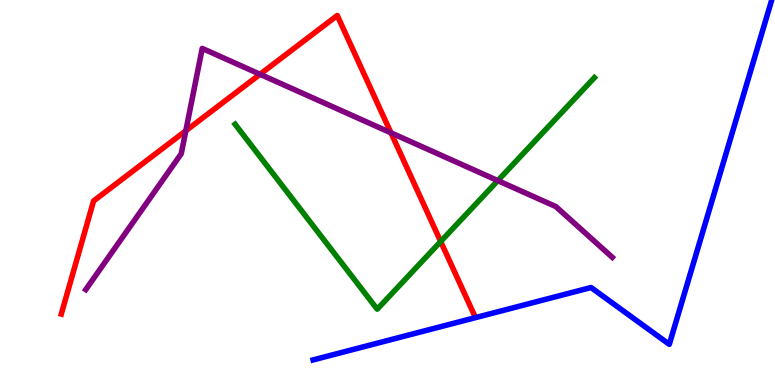[{'lines': ['blue', 'red'], 'intersections': []}, {'lines': ['green', 'red'], 'intersections': [{'x': 5.69, 'y': 3.73}]}, {'lines': ['purple', 'red'], 'intersections': [{'x': 2.4, 'y': 6.6}, {'x': 3.36, 'y': 8.07}, {'x': 5.04, 'y': 6.55}]}, {'lines': ['blue', 'green'], 'intersections': []}, {'lines': ['blue', 'purple'], 'intersections': []}, {'lines': ['green', 'purple'], 'intersections': [{'x': 6.42, 'y': 5.31}]}]